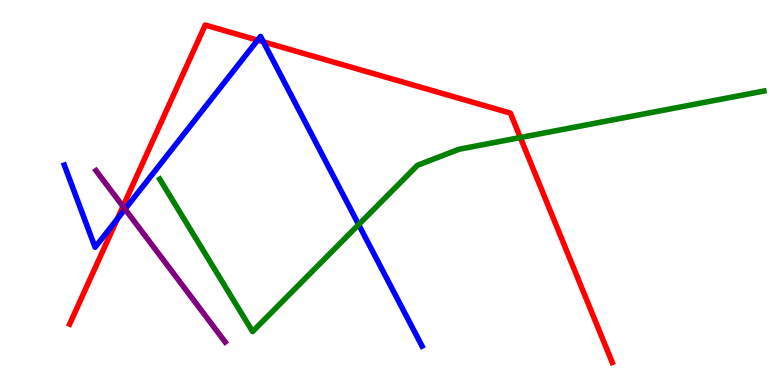[{'lines': ['blue', 'red'], 'intersections': [{'x': 1.51, 'y': 4.31}, {'x': 3.32, 'y': 8.96}, {'x': 3.4, 'y': 8.91}]}, {'lines': ['green', 'red'], 'intersections': [{'x': 6.71, 'y': 6.43}]}, {'lines': ['purple', 'red'], 'intersections': [{'x': 1.59, 'y': 4.64}]}, {'lines': ['blue', 'green'], 'intersections': [{'x': 4.63, 'y': 4.17}]}, {'lines': ['blue', 'purple'], 'intersections': [{'x': 1.61, 'y': 4.57}]}, {'lines': ['green', 'purple'], 'intersections': []}]